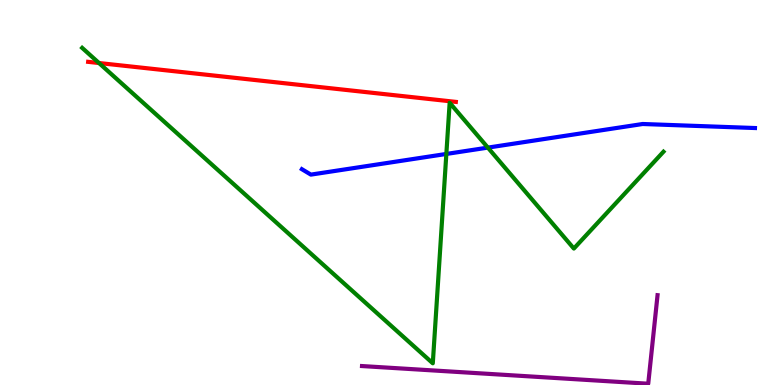[{'lines': ['blue', 'red'], 'intersections': []}, {'lines': ['green', 'red'], 'intersections': [{'x': 1.28, 'y': 8.36}]}, {'lines': ['purple', 'red'], 'intersections': []}, {'lines': ['blue', 'green'], 'intersections': [{'x': 5.76, 'y': 6.0}, {'x': 6.3, 'y': 6.17}]}, {'lines': ['blue', 'purple'], 'intersections': []}, {'lines': ['green', 'purple'], 'intersections': []}]